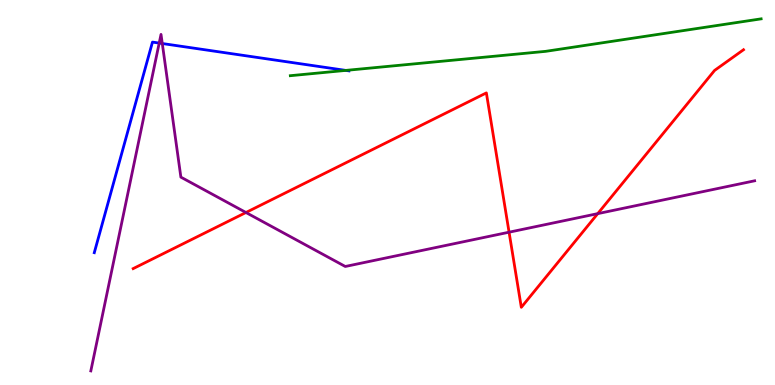[{'lines': ['blue', 'red'], 'intersections': []}, {'lines': ['green', 'red'], 'intersections': []}, {'lines': ['purple', 'red'], 'intersections': [{'x': 3.17, 'y': 4.48}, {'x': 6.57, 'y': 3.97}, {'x': 7.71, 'y': 4.45}]}, {'lines': ['blue', 'green'], 'intersections': [{'x': 4.46, 'y': 8.17}]}, {'lines': ['blue', 'purple'], 'intersections': [{'x': 2.05, 'y': 8.88}, {'x': 2.09, 'y': 8.87}]}, {'lines': ['green', 'purple'], 'intersections': []}]